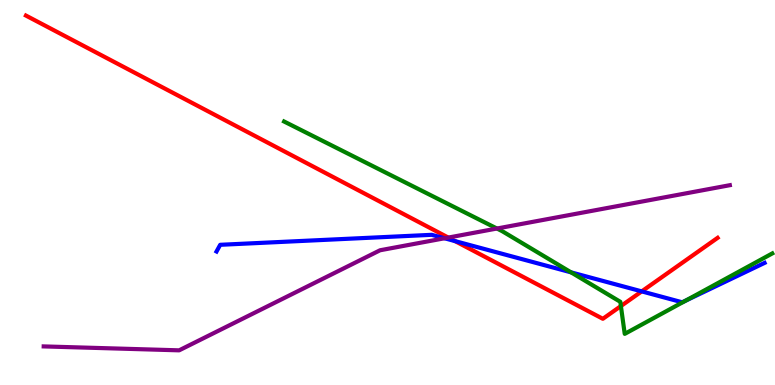[{'lines': ['blue', 'red'], 'intersections': [{'x': 5.87, 'y': 3.74}, {'x': 8.28, 'y': 2.43}]}, {'lines': ['green', 'red'], 'intersections': [{'x': 8.01, 'y': 2.05}]}, {'lines': ['purple', 'red'], 'intersections': [{'x': 5.78, 'y': 3.83}]}, {'lines': ['blue', 'green'], 'intersections': [{'x': 7.37, 'y': 2.93}, {'x': 8.85, 'y': 2.19}]}, {'lines': ['blue', 'purple'], 'intersections': [{'x': 5.74, 'y': 3.81}]}, {'lines': ['green', 'purple'], 'intersections': [{'x': 6.41, 'y': 4.06}]}]